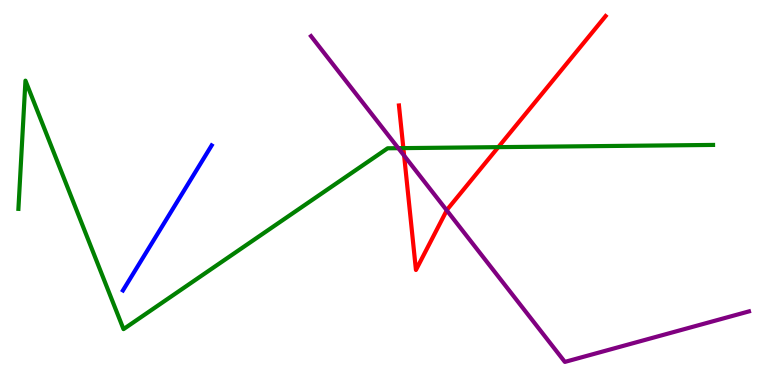[{'lines': ['blue', 'red'], 'intersections': []}, {'lines': ['green', 'red'], 'intersections': [{'x': 5.2, 'y': 6.15}, {'x': 6.43, 'y': 6.18}]}, {'lines': ['purple', 'red'], 'intersections': [{'x': 5.21, 'y': 5.96}, {'x': 5.76, 'y': 4.54}]}, {'lines': ['blue', 'green'], 'intersections': []}, {'lines': ['blue', 'purple'], 'intersections': []}, {'lines': ['green', 'purple'], 'intersections': [{'x': 5.14, 'y': 6.15}]}]